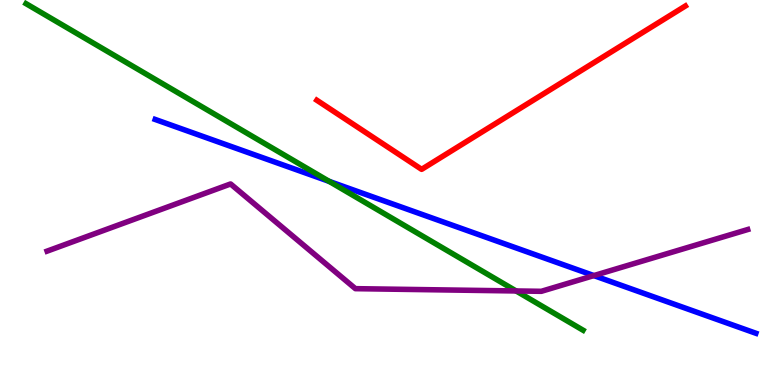[{'lines': ['blue', 'red'], 'intersections': []}, {'lines': ['green', 'red'], 'intersections': []}, {'lines': ['purple', 'red'], 'intersections': []}, {'lines': ['blue', 'green'], 'intersections': [{'x': 4.25, 'y': 5.29}]}, {'lines': ['blue', 'purple'], 'intersections': [{'x': 7.66, 'y': 2.84}]}, {'lines': ['green', 'purple'], 'intersections': [{'x': 6.66, 'y': 2.44}]}]